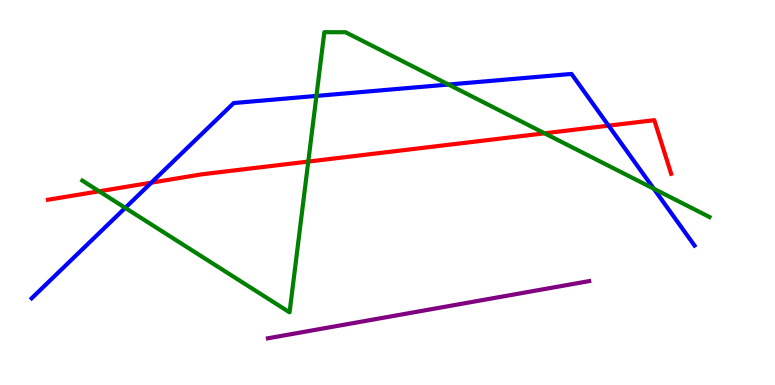[{'lines': ['blue', 'red'], 'intersections': [{'x': 1.95, 'y': 5.26}, {'x': 7.85, 'y': 6.74}]}, {'lines': ['green', 'red'], 'intersections': [{'x': 1.28, 'y': 5.03}, {'x': 3.98, 'y': 5.8}, {'x': 7.03, 'y': 6.54}]}, {'lines': ['purple', 'red'], 'intersections': []}, {'lines': ['blue', 'green'], 'intersections': [{'x': 1.62, 'y': 4.6}, {'x': 4.08, 'y': 7.51}, {'x': 5.79, 'y': 7.8}, {'x': 8.44, 'y': 5.1}]}, {'lines': ['blue', 'purple'], 'intersections': []}, {'lines': ['green', 'purple'], 'intersections': []}]